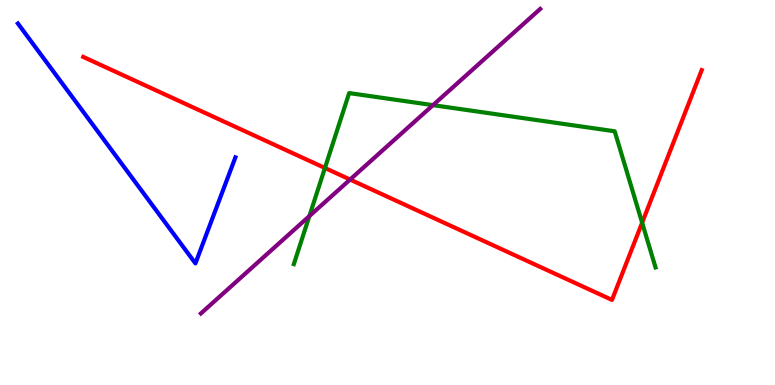[{'lines': ['blue', 'red'], 'intersections': []}, {'lines': ['green', 'red'], 'intersections': [{'x': 4.19, 'y': 5.64}, {'x': 8.29, 'y': 4.21}]}, {'lines': ['purple', 'red'], 'intersections': [{'x': 4.52, 'y': 5.34}]}, {'lines': ['blue', 'green'], 'intersections': []}, {'lines': ['blue', 'purple'], 'intersections': []}, {'lines': ['green', 'purple'], 'intersections': [{'x': 3.99, 'y': 4.39}, {'x': 5.59, 'y': 7.27}]}]